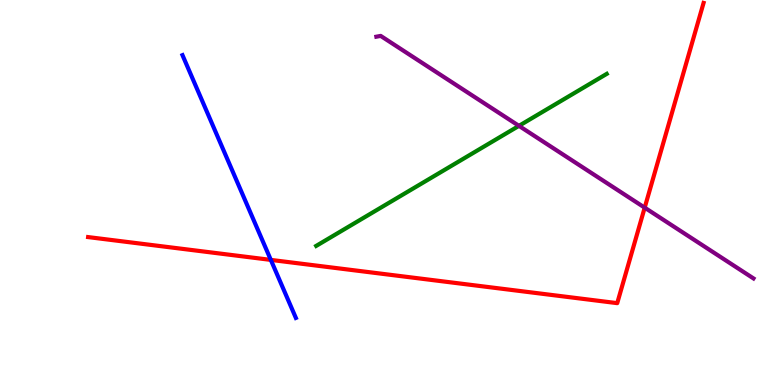[{'lines': ['blue', 'red'], 'intersections': [{'x': 3.49, 'y': 3.25}]}, {'lines': ['green', 'red'], 'intersections': []}, {'lines': ['purple', 'red'], 'intersections': [{'x': 8.32, 'y': 4.61}]}, {'lines': ['blue', 'green'], 'intersections': []}, {'lines': ['blue', 'purple'], 'intersections': []}, {'lines': ['green', 'purple'], 'intersections': [{'x': 6.7, 'y': 6.73}]}]